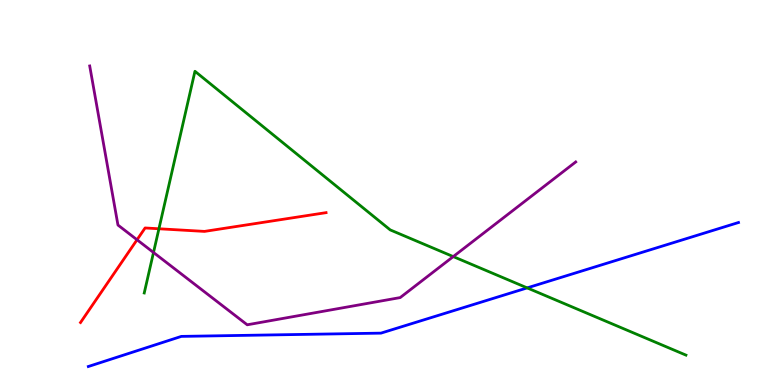[{'lines': ['blue', 'red'], 'intersections': []}, {'lines': ['green', 'red'], 'intersections': [{'x': 2.05, 'y': 4.06}]}, {'lines': ['purple', 'red'], 'intersections': [{'x': 1.77, 'y': 3.77}]}, {'lines': ['blue', 'green'], 'intersections': [{'x': 6.8, 'y': 2.52}]}, {'lines': ['blue', 'purple'], 'intersections': []}, {'lines': ['green', 'purple'], 'intersections': [{'x': 1.98, 'y': 3.44}, {'x': 5.85, 'y': 3.34}]}]